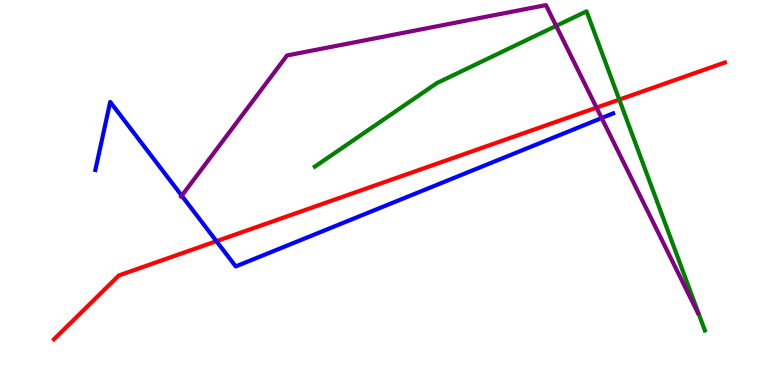[{'lines': ['blue', 'red'], 'intersections': [{'x': 2.79, 'y': 3.74}]}, {'lines': ['green', 'red'], 'intersections': [{'x': 7.99, 'y': 7.41}]}, {'lines': ['purple', 'red'], 'intersections': [{'x': 7.7, 'y': 7.2}]}, {'lines': ['blue', 'green'], 'intersections': []}, {'lines': ['blue', 'purple'], 'intersections': [{'x': 2.35, 'y': 4.92}, {'x': 7.76, 'y': 6.93}]}, {'lines': ['green', 'purple'], 'intersections': [{'x': 7.18, 'y': 9.33}]}]